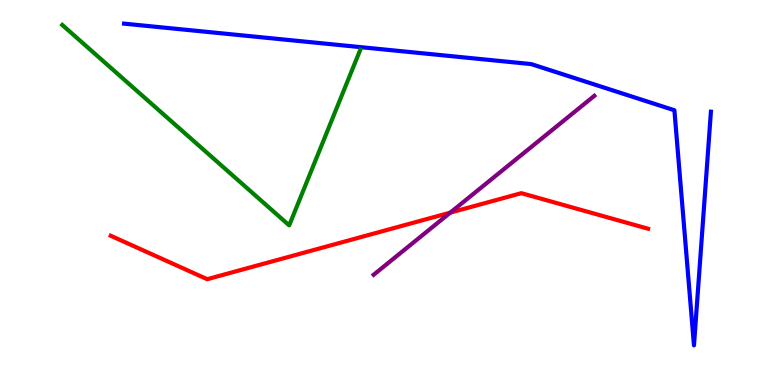[{'lines': ['blue', 'red'], 'intersections': []}, {'lines': ['green', 'red'], 'intersections': []}, {'lines': ['purple', 'red'], 'intersections': [{'x': 5.81, 'y': 4.48}]}, {'lines': ['blue', 'green'], 'intersections': []}, {'lines': ['blue', 'purple'], 'intersections': []}, {'lines': ['green', 'purple'], 'intersections': []}]